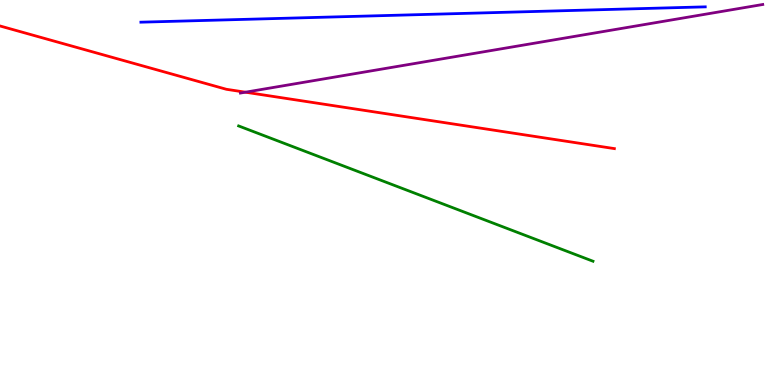[{'lines': ['blue', 'red'], 'intersections': []}, {'lines': ['green', 'red'], 'intersections': []}, {'lines': ['purple', 'red'], 'intersections': [{'x': 3.17, 'y': 7.61}]}, {'lines': ['blue', 'green'], 'intersections': []}, {'lines': ['blue', 'purple'], 'intersections': []}, {'lines': ['green', 'purple'], 'intersections': []}]